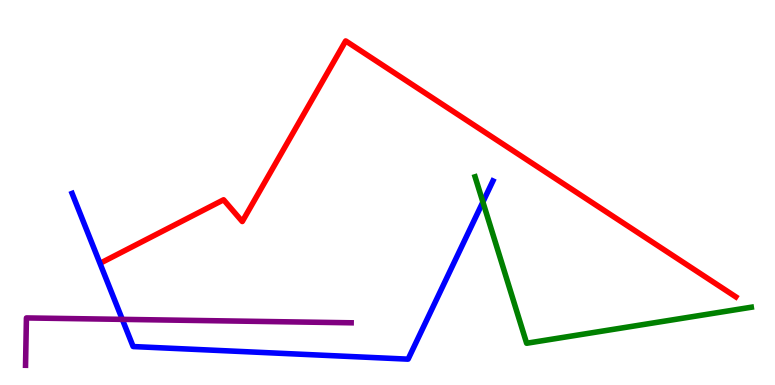[{'lines': ['blue', 'red'], 'intersections': []}, {'lines': ['green', 'red'], 'intersections': []}, {'lines': ['purple', 'red'], 'intersections': []}, {'lines': ['blue', 'green'], 'intersections': [{'x': 6.23, 'y': 4.75}]}, {'lines': ['blue', 'purple'], 'intersections': [{'x': 1.58, 'y': 1.7}]}, {'lines': ['green', 'purple'], 'intersections': []}]